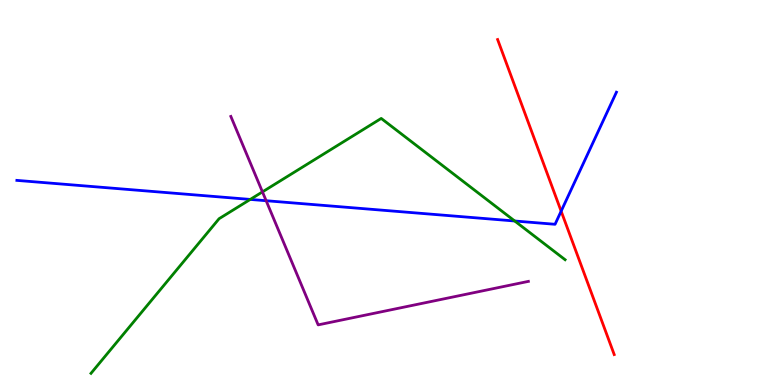[{'lines': ['blue', 'red'], 'intersections': [{'x': 7.24, 'y': 4.51}]}, {'lines': ['green', 'red'], 'intersections': []}, {'lines': ['purple', 'red'], 'intersections': []}, {'lines': ['blue', 'green'], 'intersections': [{'x': 3.23, 'y': 4.82}, {'x': 6.64, 'y': 4.26}]}, {'lines': ['blue', 'purple'], 'intersections': [{'x': 3.43, 'y': 4.79}]}, {'lines': ['green', 'purple'], 'intersections': [{'x': 3.39, 'y': 5.02}]}]